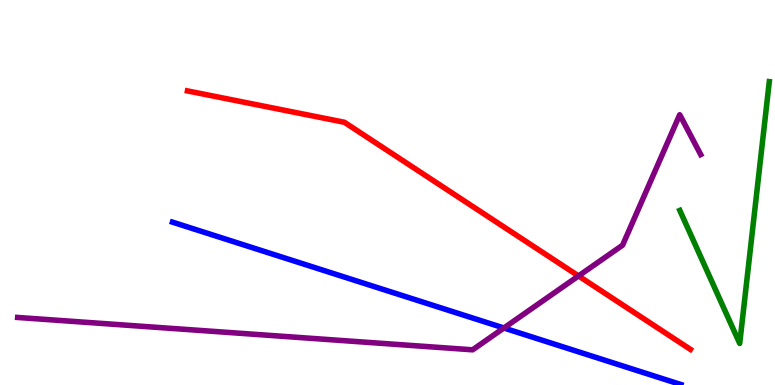[{'lines': ['blue', 'red'], 'intersections': []}, {'lines': ['green', 'red'], 'intersections': []}, {'lines': ['purple', 'red'], 'intersections': [{'x': 7.46, 'y': 2.83}]}, {'lines': ['blue', 'green'], 'intersections': []}, {'lines': ['blue', 'purple'], 'intersections': [{'x': 6.5, 'y': 1.48}]}, {'lines': ['green', 'purple'], 'intersections': []}]